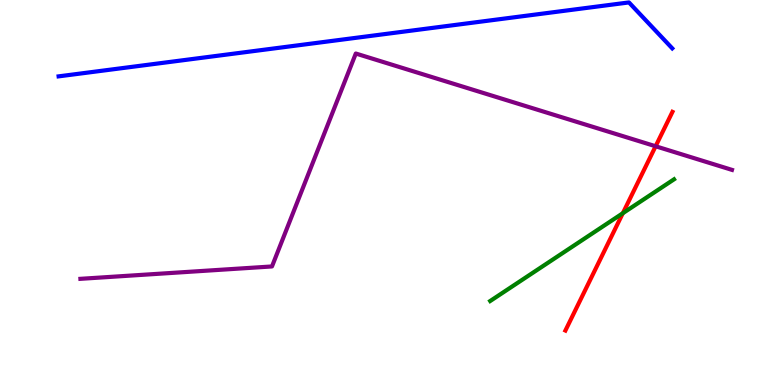[{'lines': ['blue', 'red'], 'intersections': []}, {'lines': ['green', 'red'], 'intersections': [{'x': 8.04, 'y': 4.46}]}, {'lines': ['purple', 'red'], 'intersections': [{'x': 8.46, 'y': 6.2}]}, {'lines': ['blue', 'green'], 'intersections': []}, {'lines': ['blue', 'purple'], 'intersections': []}, {'lines': ['green', 'purple'], 'intersections': []}]